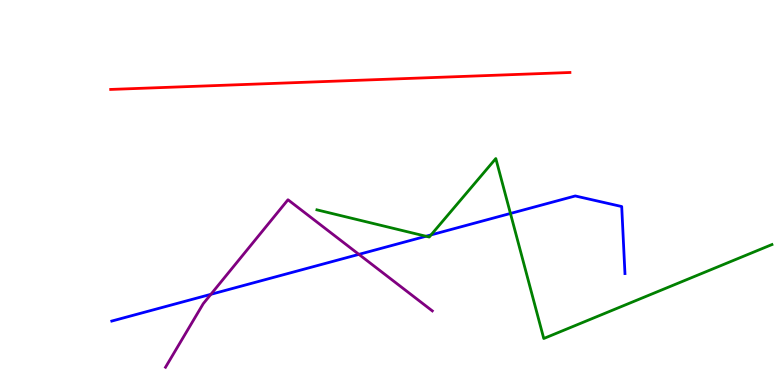[{'lines': ['blue', 'red'], 'intersections': []}, {'lines': ['green', 'red'], 'intersections': []}, {'lines': ['purple', 'red'], 'intersections': []}, {'lines': ['blue', 'green'], 'intersections': [{'x': 5.5, 'y': 3.86}, {'x': 5.56, 'y': 3.9}, {'x': 6.59, 'y': 4.46}]}, {'lines': ['blue', 'purple'], 'intersections': [{'x': 2.72, 'y': 2.36}, {'x': 4.63, 'y': 3.39}]}, {'lines': ['green', 'purple'], 'intersections': []}]